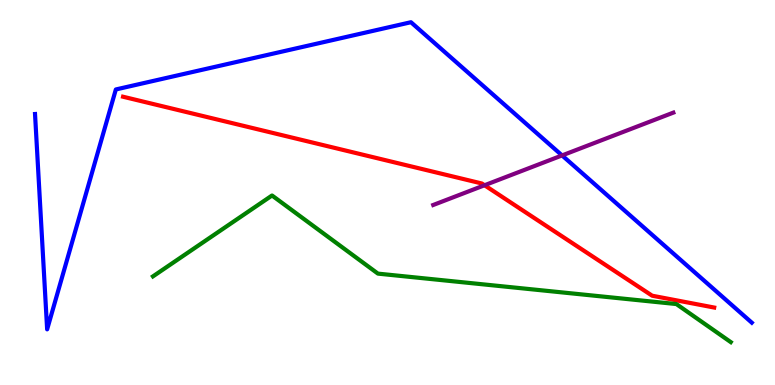[{'lines': ['blue', 'red'], 'intersections': []}, {'lines': ['green', 'red'], 'intersections': []}, {'lines': ['purple', 'red'], 'intersections': [{'x': 6.25, 'y': 5.19}]}, {'lines': ['blue', 'green'], 'intersections': []}, {'lines': ['blue', 'purple'], 'intersections': [{'x': 7.25, 'y': 5.96}]}, {'lines': ['green', 'purple'], 'intersections': []}]